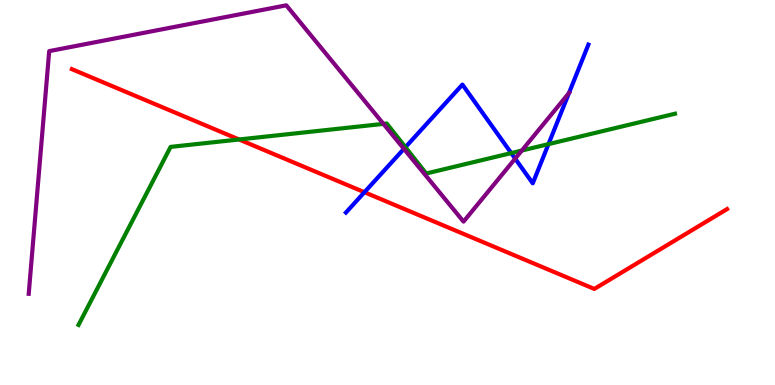[{'lines': ['blue', 'red'], 'intersections': [{'x': 4.7, 'y': 5.01}]}, {'lines': ['green', 'red'], 'intersections': [{'x': 3.08, 'y': 6.38}]}, {'lines': ['purple', 'red'], 'intersections': []}, {'lines': ['blue', 'green'], 'intersections': [{'x': 5.23, 'y': 6.18}, {'x': 6.6, 'y': 6.02}, {'x': 7.08, 'y': 6.26}]}, {'lines': ['blue', 'purple'], 'intersections': [{'x': 5.21, 'y': 6.13}, {'x': 6.65, 'y': 5.88}, {'x': 7.34, 'y': 7.58}]}, {'lines': ['green', 'purple'], 'intersections': [{'x': 4.95, 'y': 6.78}, {'x': 6.73, 'y': 6.09}]}]